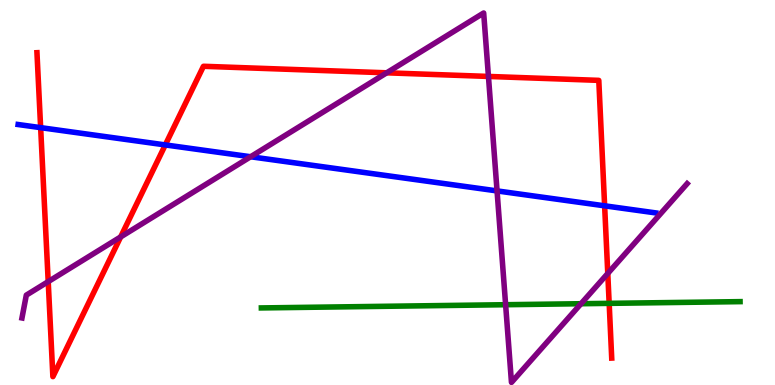[{'lines': ['blue', 'red'], 'intersections': [{'x': 0.524, 'y': 6.68}, {'x': 2.13, 'y': 6.24}, {'x': 7.8, 'y': 4.65}]}, {'lines': ['green', 'red'], 'intersections': [{'x': 7.86, 'y': 2.12}]}, {'lines': ['purple', 'red'], 'intersections': [{'x': 0.622, 'y': 2.69}, {'x': 1.56, 'y': 3.85}, {'x': 4.99, 'y': 8.11}, {'x': 6.3, 'y': 8.01}, {'x': 7.84, 'y': 2.9}]}, {'lines': ['blue', 'green'], 'intersections': []}, {'lines': ['blue', 'purple'], 'intersections': [{'x': 3.23, 'y': 5.93}, {'x': 6.41, 'y': 5.04}]}, {'lines': ['green', 'purple'], 'intersections': [{'x': 6.52, 'y': 2.09}, {'x': 7.5, 'y': 2.11}]}]